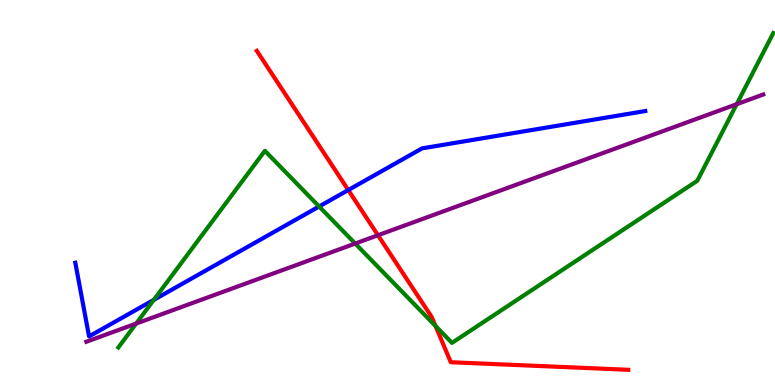[{'lines': ['blue', 'red'], 'intersections': [{'x': 4.49, 'y': 5.06}]}, {'lines': ['green', 'red'], 'intersections': [{'x': 5.62, 'y': 1.53}]}, {'lines': ['purple', 'red'], 'intersections': [{'x': 4.88, 'y': 3.89}]}, {'lines': ['blue', 'green'], 'intersections': [{'x': 1.98, 'y': 2.21}, {'x': 4.12, 'y': 4.64}]}, {'lines': ['blue', 'purple'], 'intersections': []}, {'lines': ['green', 'purple'], 'intersections': [{'x': 1.76, 'y': 1.6}, {'x': 4.58, 'y': 3.67}, {'x': 9.51, 'y': 7.29}]}]